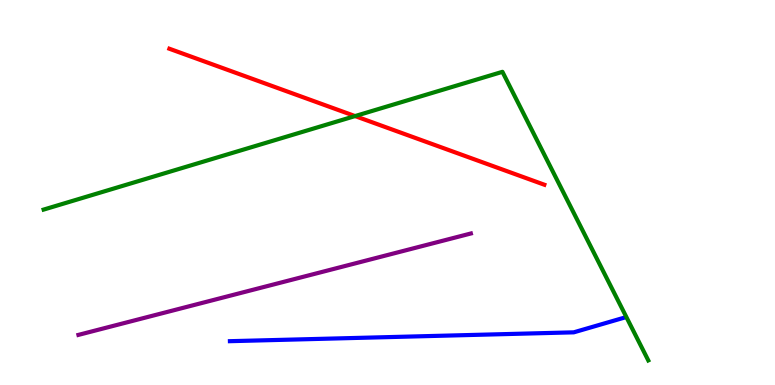[{'lines': ['blue', 'red'], 'intersections': []}, {'lines': ['green', 'red'], 'intersections': [{'x': 4.58, 'y': 6.99}]}, {'lines': ['purple', 'red'], 'intersections': []}, {'lines': ['blue', 'green'], 'intersections': []}, {'lines': ['blue', 'purple'], 'intersections': []}, {'lines': ['green', 'purple'], 'intersections': []}]